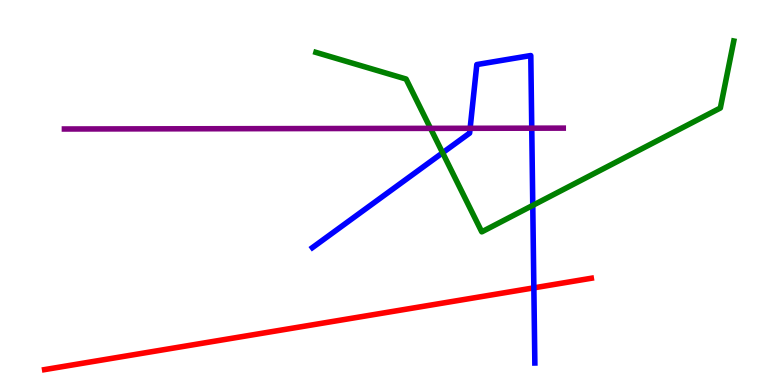[{'lines': ['blue', 'red'], 'intersections': [{'x': 6.89, 'y': 2.52}]}, {'lines': ['green', 'red'], 'intersections': []}, {'lines': ['purple', 'red'], 'intersections': []}, {'lines': ['blue', 'green'], 'intersections': [{'x': 5.71, 'y': 6.03}, {'x': 6.87, 'y': 4.67}]}, {'lines': ['blue', 'purple'], 'intersections': [{'x': 6.07, 'y': 6.67}, {'x': 6.86, 'y': 6.67}]}, {'lines': ['green', 'purple'], 'intersections': [{'x': 5.56, 'y': 6.67}]}]